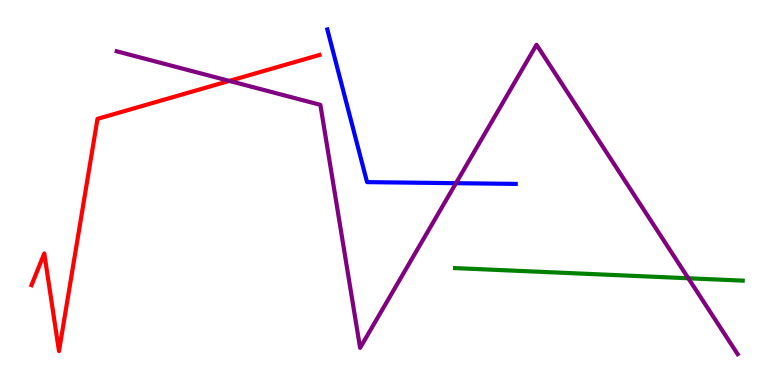[{'lines': ['blue', 'red'], 'intersections': []}, {'lines': ['green', 'red'], 'intersections': []}, {'lines': ['purple', 'red'], 'intersections': [{'x': 2.96, 'y': 7.9}]}, {'lines': ['blue', 'green'], 'intersections': []}, {'lines': ['blue', 'purple'], 'intersections': [{'x': 5.88, 'y': 5.24}]}, {'lines': ['green', 'purple'], 'intersections': [{'x': 8.88, 'y': 2.77}]}]